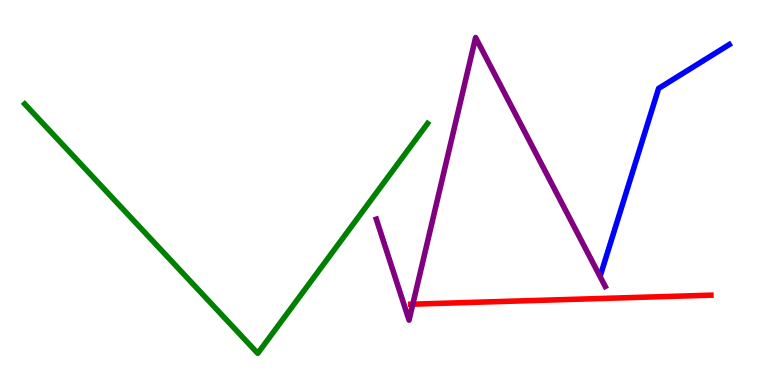[{'lines': ['blue', 'red'], 'intersections': []}, {'lines': ['green', 'red'], 'intersections': []}, {'lines': ['purple', 'red'], 'intersections': [{'x': 5.33, 'y': 2.1}]}, {'lines': ['blue', 'green'], 'intersections': []}, {'lines': ['blue', 'purple'], 'intersections': []}, {'lines': ['green', 'purple'], 'intersections': []}]